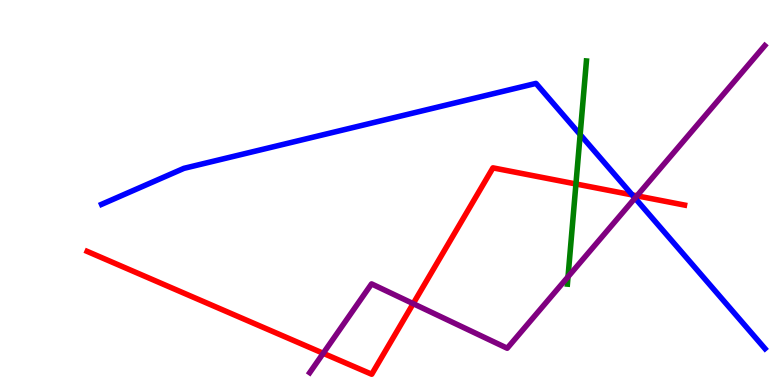[{'lines': ['blue', 'red'], 'intersections': [{'x': 8.16, 'y': 4.94}]}, {'lines': ['green', 'red'], 'intersections': [{'x': 7.43, 'y': 5.22}]}, {'lines': ['purple', 'red'], 'intersections': [{'x': 4.17, 'y': 0.823}, {'x': 5.33, 'y': 2.11}, {'x': 8.22, 'y': 4.91}]}, {'lines': ['blue', 'green'], 'intersections': [{'x': 7.49, 'y': 6.5}]}, {'lines': ['blue', 'purple'], 'intersections': [{'x': 8.19, 'y': 4.85}]}, {'lines': ['green', 'purple'], 'intersections': [{'x': 7.33, 'y': 2.81}]}]